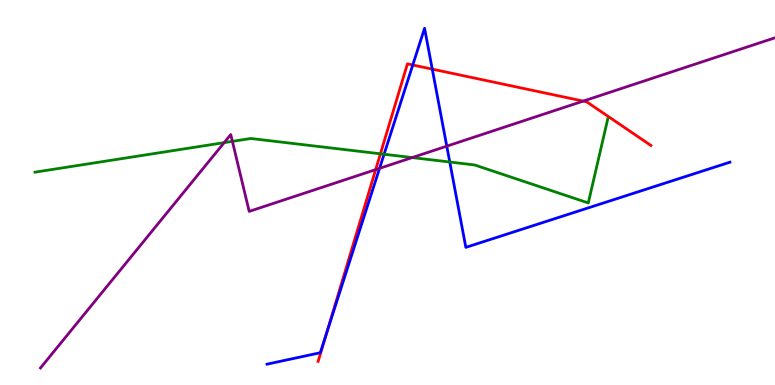[{'lines': ['blue', 'red'], 'intersections': [{'x': 4.21, 'y': 1.35}, {'x': 5.33, 'y': 8.31}, {'x': 5.58, 'y': 8.2}]}, {'lines': ['green', 'red'], 'intersections': [{'x': 4.91, 'y': 6.0}]}, {'lines': ['purple', 'red'], 'intersections': [{'x': 4.85, 'y': 5.59}, {'x': 7.53, 'y': 7.37}]}, {'lines': ['blue', 'green'], 'intersections': [{'x': 4.96, 'y': 5.99}, {'x': 5.8, 'y': 5.79}]}, {'lines': ['blue', 'purple'], 'intersections': [{'x': 4.9, 'y': 5.63}, {'x': 5.76, 'y': 6.2}]}, {'lines': ['green', 'purple'], 'intersections': [{'x': 2.89, 'y': 6.3}, {'x': 3.0, 'y': 6.33}, {'x': 5.32, 'y': 5.91}]}]